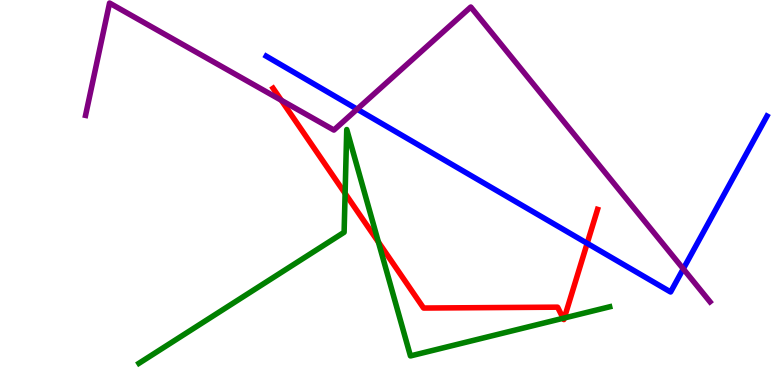[{'lines': ['blue', 'red'], 'intersections': [{'x': 7.58, 'y': 3.68}]}, {'lines': ['green', 'red'], 'intersections': [{'x': 4.45, 'y': 4.98}, {'x': 4.88, 'y': 3.71}, {'x': 7.27, 'y': 1.73}, {'x': 7.28, 'y': 1.74}]}, {'lines': ['purple', 'red'], 'intersections': [{'x': 3.63, 'y': 7.4}]}, {'lines': ['blue', 'green'], 'intersections': []}, {'lines': ['blue', 'purple'], 'intersections': [{'x': 4.61, 'y': 7.16}, {'x': 8.82, 'y': 3.02}]}, {'lines': ['green', 'purple'], 'intersections': []}]